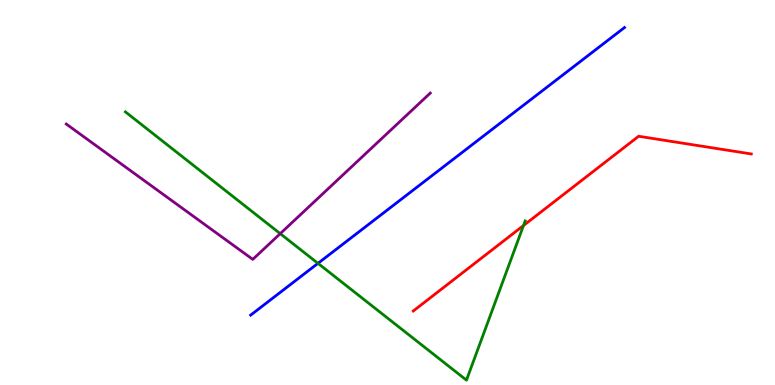[{'lines': ['blue', 'red'], 'intersections': []}, {'lines': ['green', 'red'], 'intersections': [{'x': 6.75, 'y': 4.14}]}, {'lines': ['purple', 'red'], 'intersections': []}, {'lines': ['blue', 'green'], 'intersections': [{'x': 4.1, 'y': 3.16}]}, {'lines': ['blue', 'purple'], 'intersections': []}, {'lines': ['green', 'purple'], 'intersections': [{'x': 3.62, 'y': 3.93}]}]